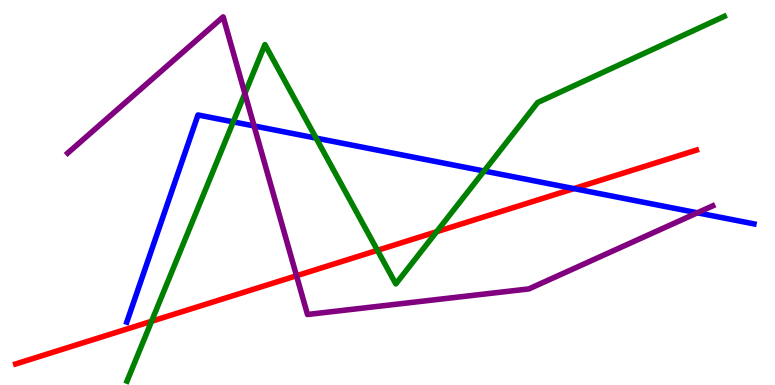[{'lines': ['blue', 'red'], 'intersections': [{'x': 7.41, 'y': 5.1}]}, {'lines': ['green', 'red'], 'intersections': [{'x': 1.96, 'y': 1.65}, {'x': 4.87, 'y': 3.5}, {'x': 5.63, 'y': 3.98}]}, {'lines': ['purple', 'red'], 'intersections': [{'x': 3.83, 'y': 2.84}]}, {'lines': ['blue', 'green'], 'intersections': [{'x': 3.01, 'y': 6.83}, {'x': 4.08, 'y': 6.41}, {'x': 6.25, 'y': 5.56}]}, {'lines': ['blue', 'purple'], 'intersections': [{'x': 3.28, 'y': 6.73}, {'x': 9.0, 'y': 4.47}]}, {'lines': ['green', 'purple'], 'intersections': [{'x': 3.16, 'y': 7.57}]}]